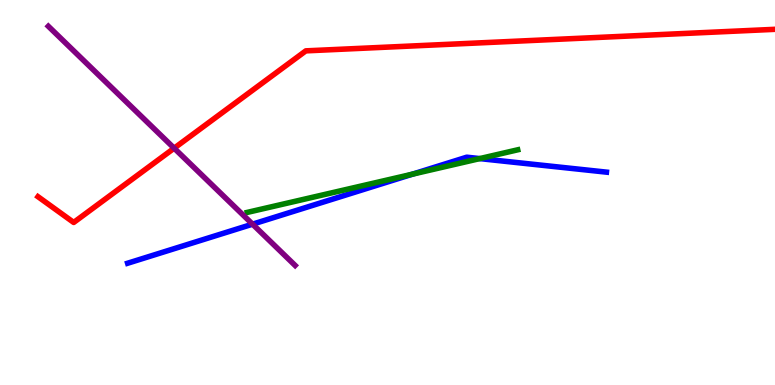[{'lines': ['blue', 'red'], 'intersections': []}, {'lines': ['green', 'red'], 'intersections': []}, {'lines': ['purple', 'red'], 'intersections': [{'x': 2.25, 'y': 6.15}]}, {'lines': ['blue', 'green'], 'intersections': [{'x': 5.32, 'y': 5.48}, {'x': 6.19, 'y': 5.88}]}, {'lines': ['blue', 'purple'], 'intersections': [{'x': 3.26, 'y': 4.18}]}, {'lines': ['green', 'purple'], 'intersections': []}]